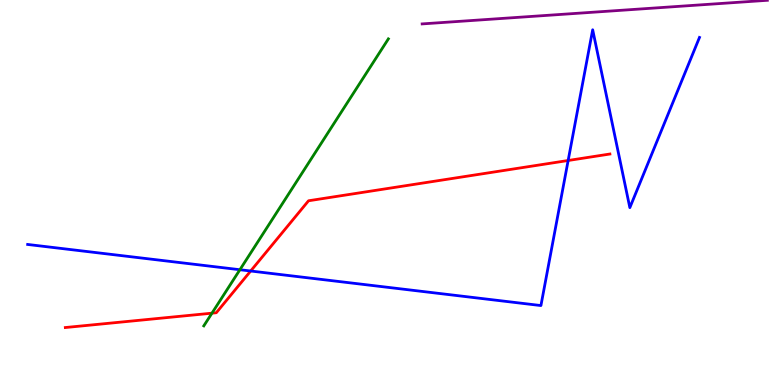[{'lines': ['blue', 'red'], 'intersections': [{'x': 3.23, 'y': 2.96}, {'x': 7.33, 'y': 5.83}]}, {'lines': ['green', 'red'], 'intersections': [{'x': 2.74, 'y': 1.87}]}, {'lines': ['purple', 'red'], 'intersections': []}, {'lines': ['blue', 'green'], 'intersections': [{'x': 3.1, 'y': 2.99}]}, {'lines': ['blue', 'purple'], 'intersections': []}, {'lines': ['green', 'purple'], 'intersections': []}]